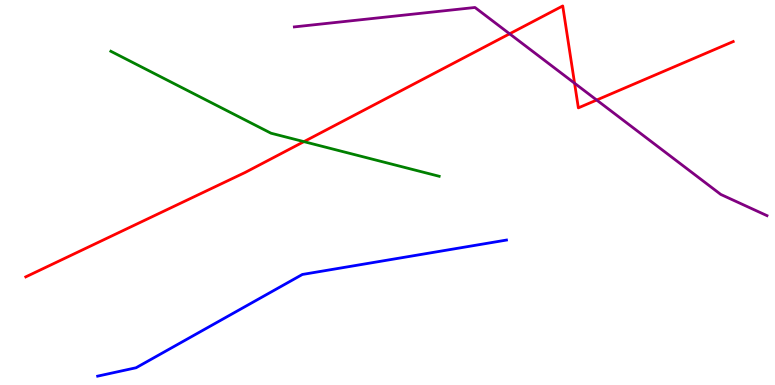[{'lines': ['blue', 'red'], 'intersections': []}, {'lines': ['green', 'red'], 'intersections': [{'x': 3.92, 'y': 6.32}]}, {'lines': ['purple', 'red'], 'intersections': [{'x': 6.58, 'y': 9.12}, {'x': 7.41, 'y': 7.84}, {'x': 7.7, 'y': 7.4}]}, {'lines': ['blue', 'green'], 'intersections': []}, {'lines': ['blue', 'purple'], 'intersections': []}, {'lines': ['green', 'purple'], 'intersections': []}]